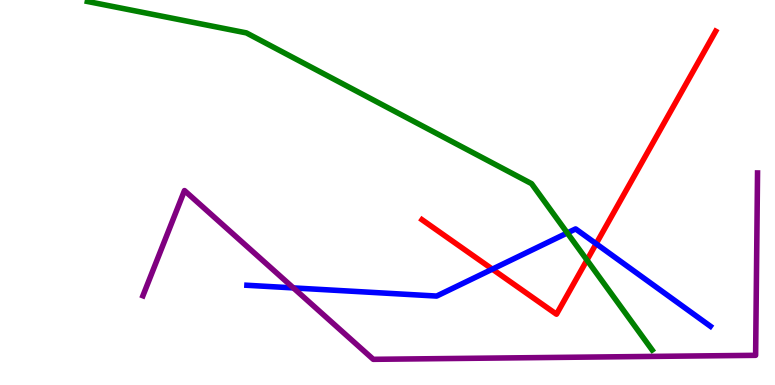[{'lines': ['blue', 'red'], 'intersections': [{'x': 6.35, 'y': 3.01}, {'x': 7.69, 'y': 3.67}]}, {'lines': ['green', 'red'], 'intersections': [{'x': 7.57, 'y': 3.25}]}, {'lines': ['purple', 'red'], 'intersections': []}, {'lines': ['blue', 'green'], 'intersections': [{'x': 7.32, 'y': 3.95}]}, {'lines': ['blue', 'purple'], 'intersections': [{'x': 3.79, 'y': 2.52}]}, {'lines': ['green', 'purple'], 'intersections': []}]